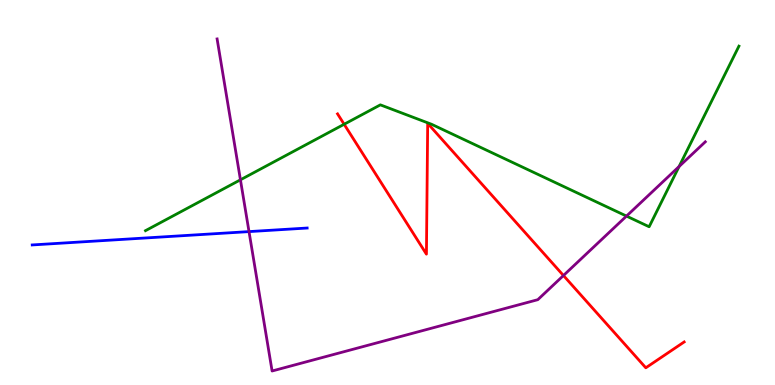[{'lines': ['blue', 'red'], 'intersections': []}, {'lines': ['green', 'red'], 'intersections': [{'x': 4.44, 'y': 6.77}]}, {'lines': ['purple', 'red'], 'intersections': [{'x': 7.27, 'y': 2.84}]}, {'lines': ['blue', 'green'], 'intersections': []}, {'lines': ['blue', 'purple'], 'intersections': [{'x': 3.21, 'y': 3.98}]}, {'lines': ['green', 'purple'], 'intersections': [{'x': 3.1, 'y': 5.33}, {'x': 8.08, 'y': 4.39}, {'x': 8.76, 'y': 5.67}]}]